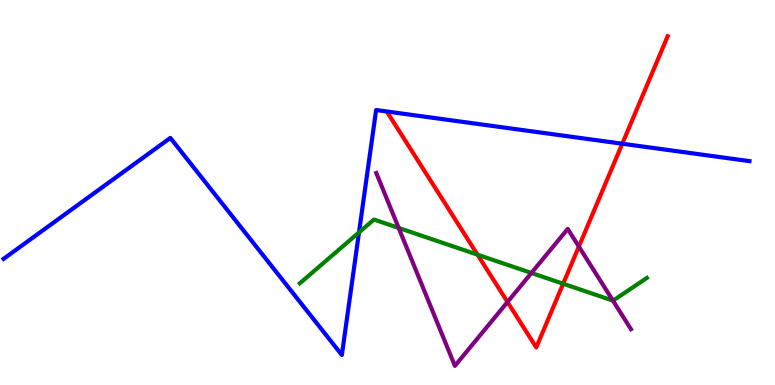[{'lines': ['blue', 'red'], 'intersections': [{'x': 8.03, 'y': 6.27}]}, {'lines': ['green', 'red'], 'intersections': [{'x': 6.16, 'y': 3.38}, {'x': 7.27, 'y': 2.63}]}, {'lines': ['purple', 'red'], 'intersections': [{'x': 6.55, 'y': 2.16}, {'x': 7.47, 'y': 3.6}]}, {'lines': ['blue', 'green'], 'intersections': [{'x': 4.63, 'y': 3.96}]}, {'lines': ['blue', 'purple'], 'intersections': []}, {'lines': ['green', 'purple'], 'intersections': [{'x': 5.14, 'y': 4.08}, {'x': 6.86, 'y': 2.91}, {'x': 7.91, 'y': 2.19}]}]